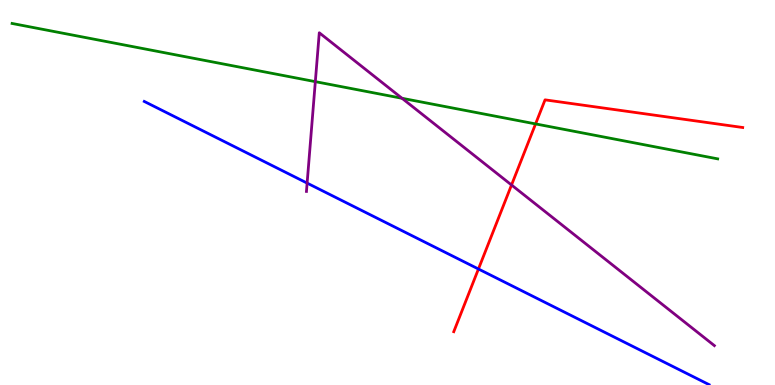[{'lines': ['blue', 'red'], 'intersections': [{'x': 6.17, 'y': 3.01}]}, {'lines': ['green', 'red'], 'intersections': [{'x': 6.91, 'y': 6.78}]}, {'lines': ['purple', 'red'], 'intersections': [{'x': 6.6, 'y': 5.2}]}, {'lines': ['blue', 'green'], 'intersections': []}, {'lines': ['blue', 'purple'], 'intersections': [{'x': 3.96, 'y': 5.24}]}, {'lines': ['green', 'purple'], 'intersections': [{'x': 4.07, 'y': 7.88}, {'x': 5.19, 'y': 7.45}]}]